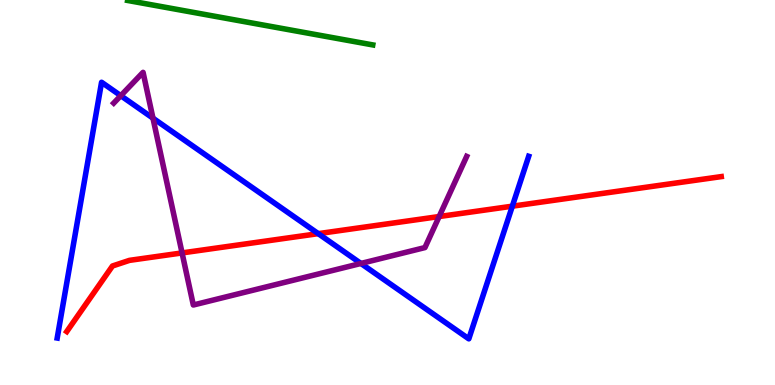[{'lines': ['blue', 'red'], 'intersections': [{'x': 4.11, 'y': 3.93}, {'x': 6.61, 'y': 4.64}]}, {'lines': ['green', 'red'], 'intersections': []}, {'lines': ['purple', 'red'], 'intersections': [{'x': 2.35, 'y': 3.43}, {'x': 5.67, 'y': 4.38}]}, {'lines': ['blue', 'green'], 'intersections': []}, {'lines': ['blue', 'purple'], 'intersections': [{'x': 1.56, 'y': 7.51}, {'x': 1.97, 'y': 6.93}, {'x': 4.66, 'y': 3.16}]}, {'lines': ['green', 'purple'], 'intersections': []}]